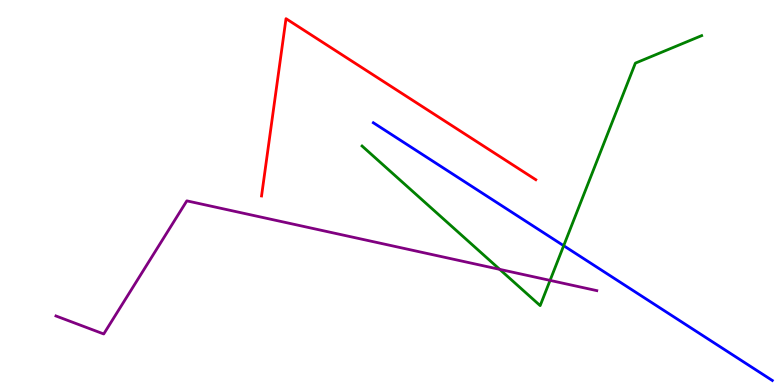[{'lines': ['blue', 'red'], 'intersections': []}, {'lines': ['green', 'red'], 'intersections': []}, {'lines': ['purple', 'red'], 'intersections': []}, {'lines': ['blue', 'green'], 'intersections': [{'x': 7.27, 'y': 3.62}]}, {'lines': ['blue', 'purple'], 'intersections': []}, {'lines': ['green', 'purple'], 'intersections': [{'x': 6.45, 'y': 3.0}, {'x': 7.1, 'y': 2.72}]}]